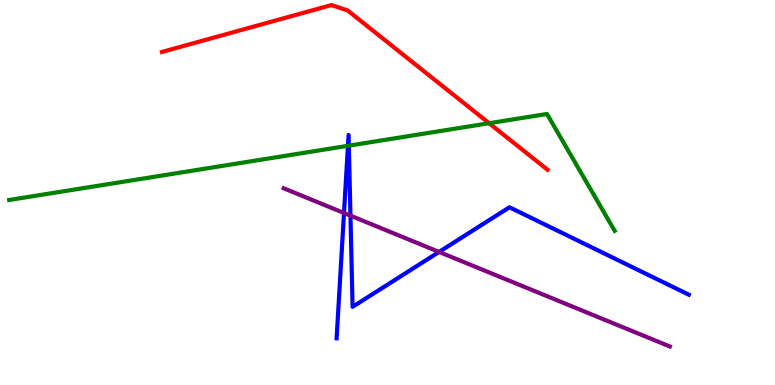[{'lines': ['blue', 'red'], 'intersections': []}, {'lines': ['green', 'red'], 'intersections': [{'x': 6.31, 'y': 6.8}]}, {'lines': ['purple', 'red'], 'intersections': []}, {'lines': ['blue', 'green'], 'intersections': [{'x': 4.49, 'y': 6.21}, {'x': 4.5, 'y': 6.22}]}, {'lines': ['blue', 'purple'], 'intersections': [{'x': 4.44, 'y': 4.47}, {'x': 4.52, 'y': 4.4}, {'x': 5.67, 'y': 3.46}]}, {'lines': ['green', 'purple'], 'intersections': []}]